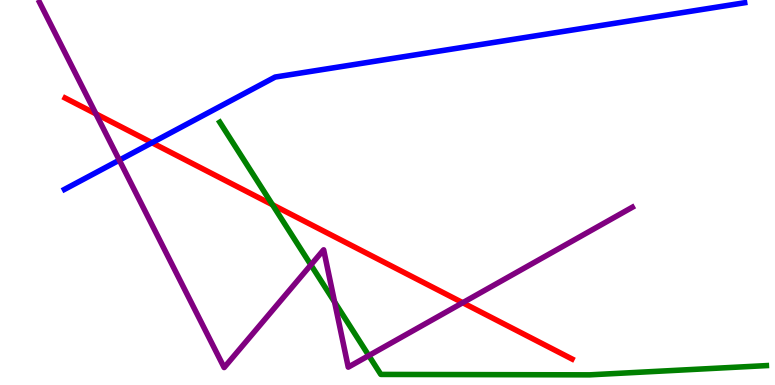[{'lines': ['blue', 'red'], 'intersections': [{'x': 1.96, 'y': 6.29}]}, {'lines': ['green', 'red'], 'intersections': [{'x': 3.52, 'y': 4.68}]}, {'lines': ['purple', 'red'], 'intersections': [{'x': 1.24, 'y': 7.04}, {'x': 5.97, 'y': 2.14}]}, {'lines': ['blue', 'green'], 'intersections': []}, {'lines': ['blue', 'purple'], 'intersections': [{'x': 1.54, 'y': 5.84}]}, {'lines': ['green', 'purple'], 'intersections': [{'x': 4.01, 'y': 3.12}, {'x': 4.32, 'y': 2.15}, {'x': 4.76, 'y': 0.764}]}]